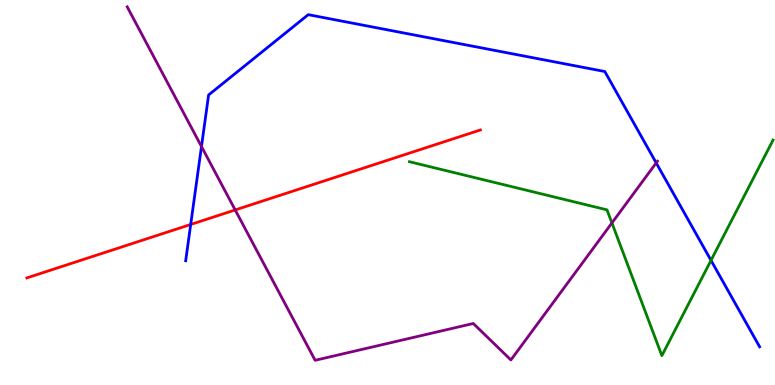[{'lines': ['blue', 'red'], 'intersections': [{'x': 2.46, 'y': 4.17}]}, {'lines': ['green', 'red'], 'intersections': []}, {'lines': ['purple', 'red'], 'intersections': [{'x': 3.03, 'y': 4.55}]}, {'lines': ['blue', 'green'], 'intersections': [{'x': 9.17, 'y': 3.24}]}, {'lines': ['blue', 'purple'], 'intersections': [{'x': 2.6, 'y': 6.19}, {'x': 8.47, 'y': 5.77}]}, {'lines': ['green', 'purple'], 'intersections': [{'x': 7.9, 'y': 4.21}]}]